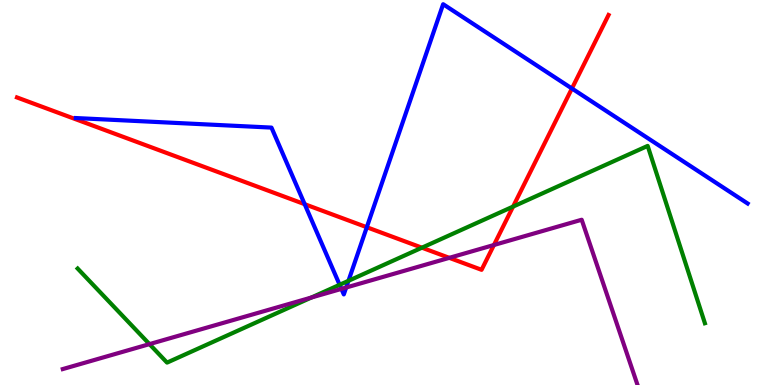[{'lines': ['blue', 'red'], 'intersections': [{'x': 3.93, 'y': 4.7}, {'x': 4.73, 'y': 4.1}, {'x': 7.38, 'y': 7.7}]}, {'lines': ['green', 'red'], 'intersections': [{'x': 5.44, 'y': 3.57}, {'x': 6.62, 'y': 4.63}]}, {'lines': ['purple', 'red'], 'intersections': [{'x': 5.8, 'y': 3.3}, {'x': 6.37, 'y': 3.64}]}, {'lines': ['blue', 'green'], 'intersections': [{'x': 4.38, 'y': 2.6}, {'x': 4.5, 'y': 2.71}]}, {'lines': ['blue', 'purple'], 'intersections': [{'x': 4.41, 'y': 2.5}, {'x': 4.47, 'y': 2.53}]}, {'lines': ['green', 'purple'], 'intersections': [{'x': 1.93, 'y': 1.06}, {'x': 4.02, 'y': 2.27}]}]